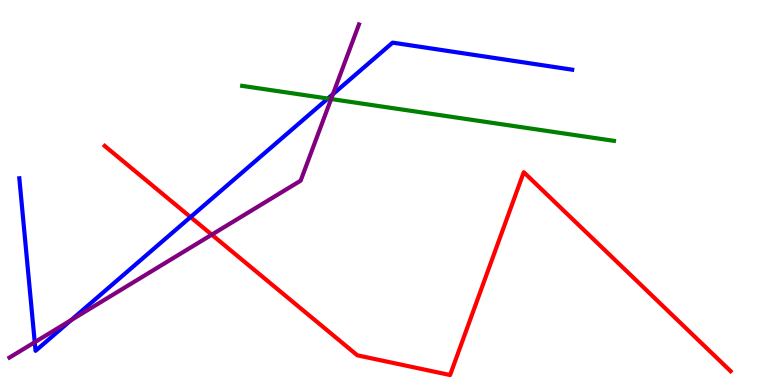[{'lines': ['blue', 'red'], 'intersections': [{'x': 2.46, 'y': 4.36}]}, {'lines': ['green', 'red'], 'intersections': []}, {'lines': ['purple', 'red'], 'intersections': [{'x': 2.73, 'y': 3.9}]}, {'lines': ['blue', 'green'], 'intersections': [{'x': 4.23, 'y': 7.44}]}, {'lines': ['blue', 'purple'], 'intersections': [{'x': 0.448, 'y': 1.11}, {'x': 0.918, 'y': 1.69}, {'x': 4.3, 'y': 7.55}]}, {'lines': ['green', 'purple'], 'intersections': [{'x': 4.27, 'y': 7.43}]}]